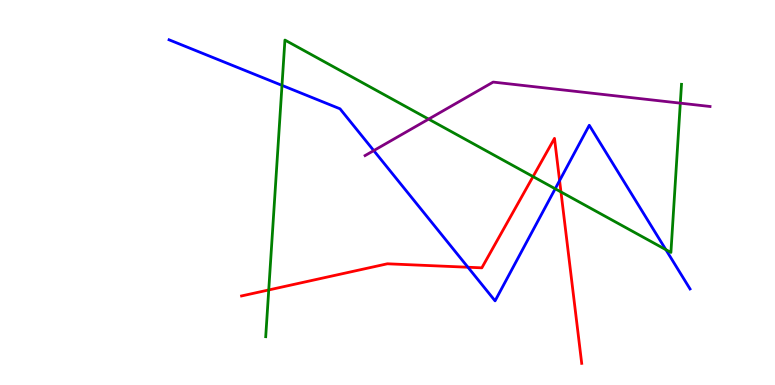[{'lines': ['blue', 'red'], 'intersections': [{'x': 6.04, 'y': 3.06}, {'x': 7.22, 'y': 5.31}]}, {'lines': ['green', 'red'], 'intersections': [{'x': 3.47, 'y': 2.47}, {'x': 6.88, 'y': 5.41}, {'x': 7.24, 'y': 5.01}]}, {'lines': ['purple', 'red'], 'intersections': []}, {'lines': ['blue', 'green'], 'intersections': [{'x': 3.64, 'y': 7.78}, {'x': 7.16, 'y': 5.1}, {'x': 8.59, 'y': 3.52}]}, {'lines': ['blue', 'purple'], 'intersections': [{'x': 4.82, 'y': 6.09}]}, {'lines': ['green', 'purple'], 'intersections': [{'x': 5.53, 'y': 6.91}, {'x': 8.78, 'y': 7.32}]}]